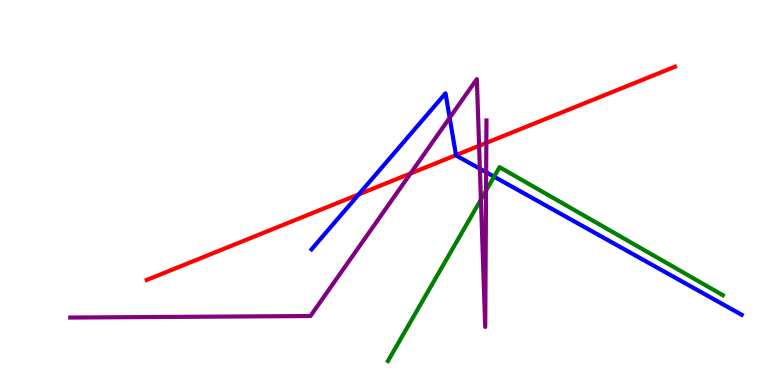[{'lines': ['blue', 'red'], 'intersections': [{'x': 4.63, 'y': 4.95}, {'x': 5.88, 'y': 5.97}]}, {'lines': ['green', 'red'], 'intersections': []}, {'lines': ['purple', 'red'], 'intersections': [{'x': 5.3, 'y': 5.49}, {'x': 6.18, 'y': 6.21}, {'x': 6.28, 'y': 6.29}]}, {'lines': ['blue', 'green'], 'intersections': [{'x': 6.38, 'y': 5.41}]}, {'lines': ['blue', 'purple'], 'intersections': [{'x': 5.8, 'y': 6.94}, {'x': 6.19, 'y': 5.62}, {'x': 6.27, 'y': 5.53}]}, {'lines': ['green', 'purple'], 'intersections': [{'x': 6.21, 'y': 4.82}, {'x': 6.27, 'y': 5.05}]}]